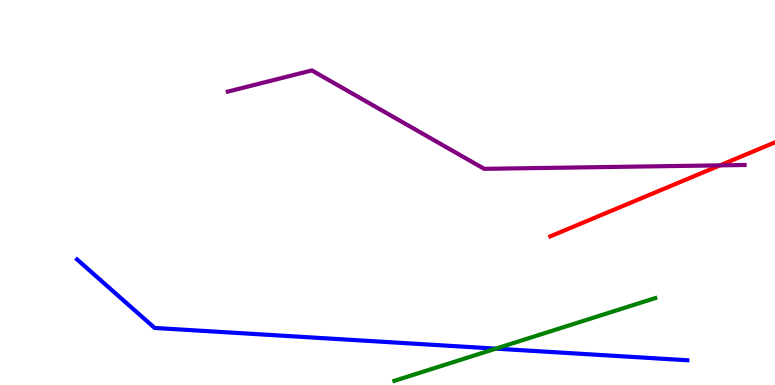[{'lines': ['blue', 'red'], 'intersections': []}, {'lines': ['green', 'red'], 'intersections': []}, {'lines': ['purple', 'red'], 'intersections': [{'x': 9.29, 'y': 5.7}]}, {'lines': ['blue', 'green'], 'intersections': [{'x': 6.4, 'y': 0.944}]}, {'lines': ['blue', 'purple'], 'intersections': []}, {'lines': ['green', 'purple'], 'intersections': []}]